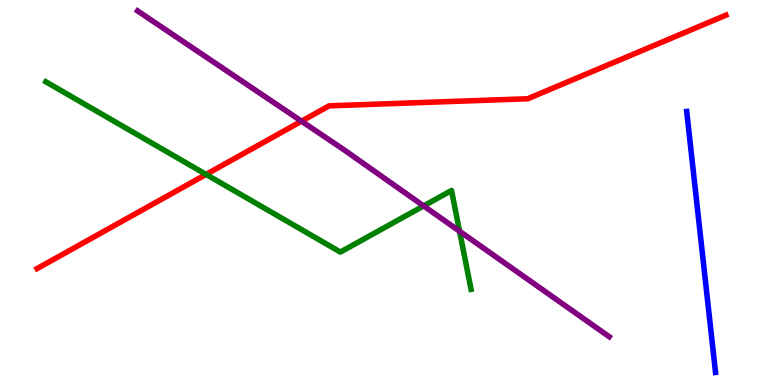[{'lines': ['blue', 'red'], 'intersections': []}, {'lines': ['green', 'red'], 'intersections': [{'x': 2.66, 'y': 5.47}]}, {'lines': ['purple', 'red'], 'intersections': [{'x': 3.89, 'y': 6.85}]}, {'lines': ['blue', 'green'], 'intersections': []}, {'lines': ['blue', 'purple'], 'intersections': []}, {'lines': ['green', 'purple'], 'intersections': [{'x': 5.47, 'y': 4.65}, {'x': 5.93, 'y': 3.99}]}]